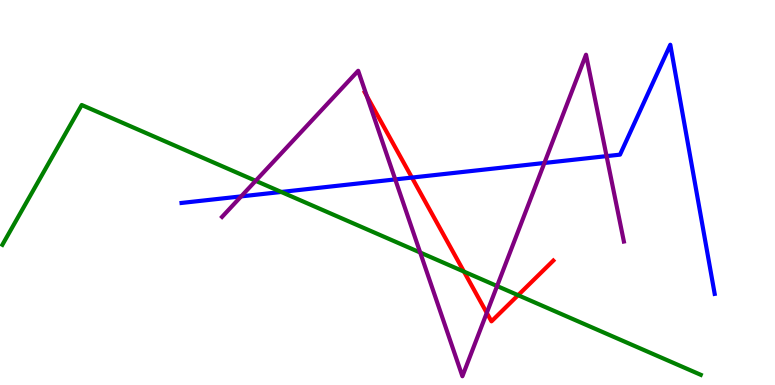[{'lines': ['blue', 'red'], 'intersections': [{'x': 5.32, 'y': 5.39}]}, {'lines': ['green', 'red'], 'intersections': [{'x': 5.99, 'y': 2.95}, {'x': 6.69, 'y': 2.33}]}, {'lines': ['purple', 'red'], 'intersections': [{'x': 4.73, 'y': 7.51}, {'x': 6.28, 'y': 1.87}]}, {'lines': ['blue', 'green'], 'intersections': [{'x': 3.63, 'y': 5.01}]}, {'lines': ['blue', 'purple'], 'intersections': [{'x': 3.11, 'y': 4.9}, {'x': 5.1, 'y': 5.34}, {'x': 7.02, 'y': 5.77}, {'x': 7.83, 'y': 5.94}]}, {'lines': ['green', 'purple'], 'intersections': [{'x': 3.3, 'y': 5.3}, {'x': 5.42, 'y': 3.44}, {'x': 6.41, 'y': 2.57}]}]